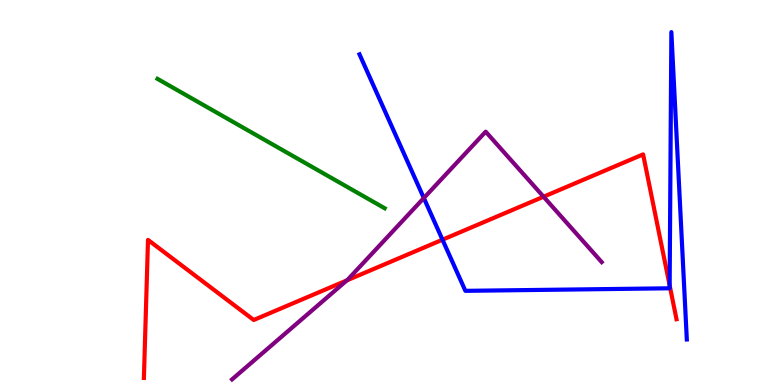[{'lines': ['blue', 'red'], 'intersections': [{'x': 5.71, 'y': 3.77}, {'x': 8.64, 'y': 2.59}]}, {'lines': ['green', 'red'], 'intersections': []}, {'lines': ['purple', 'red'], 'intersections': [{'x': 4.48, 'y': 2.72}, {'x': 7.01, 'y': 4.89}]}, {'lines': ['blue', 'green'], 'intersections': []}, {'lines': ['blue', 'purple'], 'intersections': [{'x': 5.47, 'y': 4.86}]}, {'lines': ['green', 'purple'], 'intersections': []}]